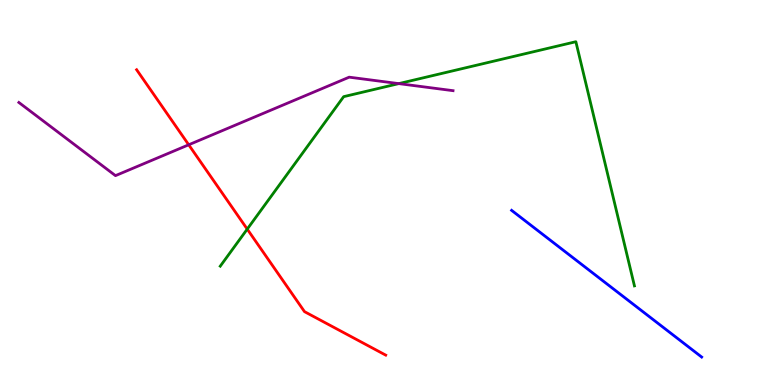[{'lines': ['blue', 'red'], 'intersections': []}, {'lines': ['green', 'red'], 'intersections': [{'x': 3.19, 'y': 4.05}]}, {'lines': ['purple', 'red'], 'intersections': [{'x': 2.43, 'y': 6.24}]}, {'lines': ['blue', 'green'], 'intersections': []}, {'lines': ['blue', 'purple'], 'intersections': []}, {'lines': ['green', 'purple'], 'intersections': [{'x': 5.15, 'y': 7.83}]}]